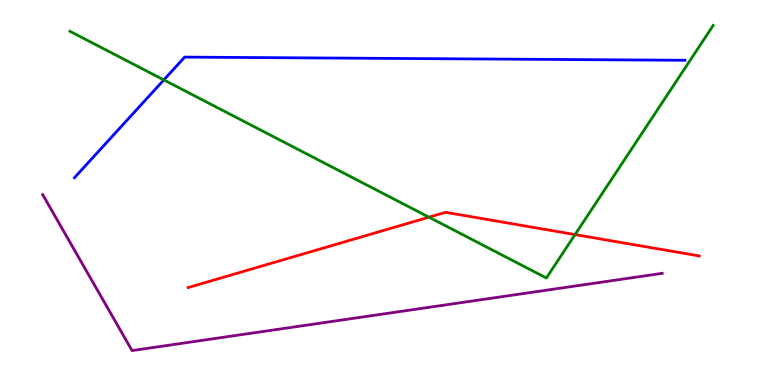[{'lines': ['blue', 'red'], 'intersections': []}, {'lines': ['green', 'red'], 'intersections': [{'x': 5.53, 'y': 4.36}, {'x': 7.42, 'y': 3.91}]}, {'lines': ['purple', 'red'], 'intersections': []}, {'lines': ['blue', 'green'], 'intersections': [{'x': 2.11, 'y': 7.92}]}, {'lines': ['blue', 'purple'], 'intersections': []}, {'lines': ['green', 'purple'], 'intersections': []}]